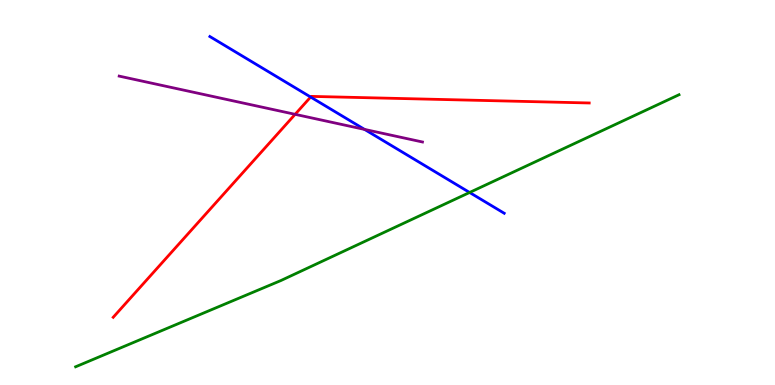[{'lines': ['blue', 'red'], 'intersections': [{'x': 4.01, 'y': 7.48}]}, {'lines': ['green', 'red'], 'intersections': []}, {'lines': ['purple', 'red'], 'intersections': [{'x': 3.81, 'y': 7.03}]}, {'lines': ['blue', 'green'], 'intersections': [{'x': 6.06, 'y': 5.0}]}, {'lines': ['blue', 'purple'], 'intersections': [{'x': 4.7, 'y': 6.64}]}, {'lines': ['green', 'purple'], 'intersections': []}]